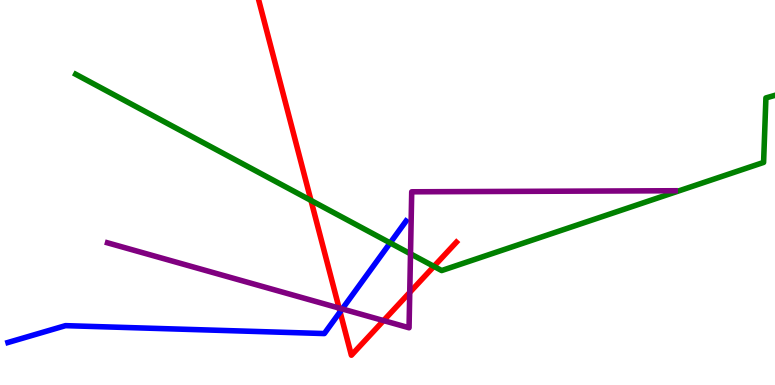[{'lines': ['blue', 'red'], 'intersections': [{'x': 4.39, 'y': 1.9}]}, {'lines': ['green', 'red'], 'intersections': [{'x': 4.01, 'y': 4.79}, {'x': 5.6, 'y': 3.08}]}, {'lines': ['purple', 'red'], 'intersections': [{'x': 4.38, 'y': 2.0}, {'x': 4.95, 'y': 1.67}, {'x': 5.29, 'y': 2.4}]}, {'lines': ['blue', 'green'], 'intersections': [{'x': 5.03, 'y': 3.69}]}, {'lines': ['blue', 'purple'], 'intersections': [{'x': 4.42, 'y': 1.98}]}, {'lines': ['green', 'purple'], 'intersections': [{'x': 5.3, 'y': 3.41}]}]